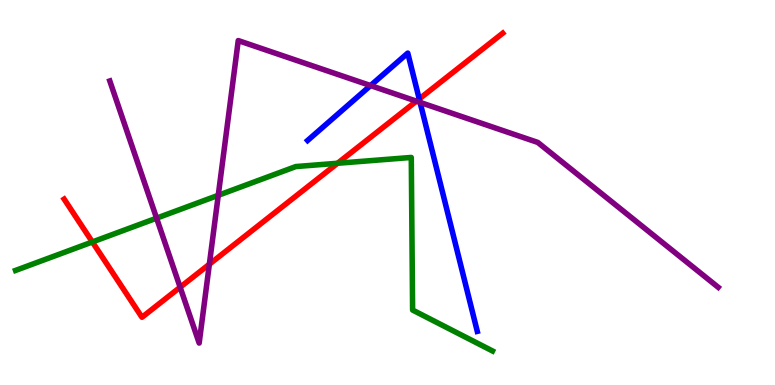[{'lines': ['blue', 'red'], 'intersections': [{'x': 5.41, 'y': 7.43}]}, {'lines': ['green', 'red'], 'intersections': [{'x': 1.19, 'y': 3.72}, {'x': 4.36, 'y': 5.76}]}, {'lines': ['purple', 'red'], 'intersections': [{'x': 2.32, 'y': 2.54}, {'x': 2.7, 'y': 3.14}, {'x': 5.37, 'y': 7.37}]}, {'lines': ['blue', 'green'], 'intersections': []}, {'lines': ['blue', 'purple'], 'intersections': [{'x': 4.78, 'y': 7.78}, {'x': 5.42, 'y': 7.34}]}, {'lines': ['green', 'purple'], 'intersections': [{'x': 2.02, 'y': 4.33}, {'x': 2.82, 'y': 4.93}]}]